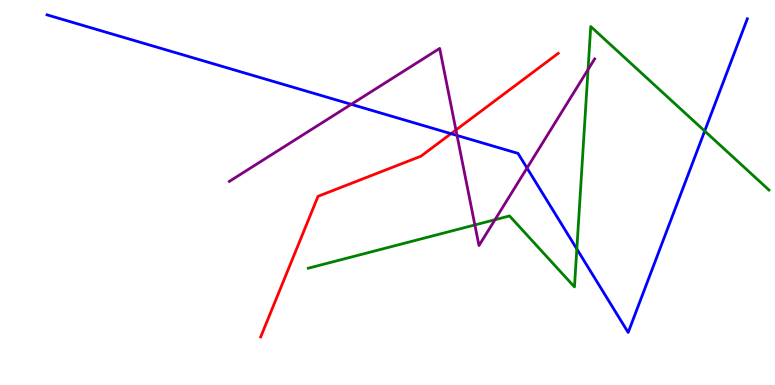[{'lines': ['blue', 'red'], 'intersections': [{'x': 5.82, 'y': 6.53}]}, {'lines': ['green', 'red'], 'intersections': []}, {'lines': ['purple', 'red'], 'intersections': [{'x': 5.88, 'y': 6.62}]}, {'lines': ['blue', 'green'], 'intersections': [{'x': 7.44, 'y': 3.53}, {'x': 9.09, 'y': 6.6}]}, {'lines': ['blue', 'purple'], 'intersections': [{'x': 4.53, 'y': 7.29}, {'x': 5.9, 'y': 6.48}, {'x': 6.8, 'y': 5.64}]}, {'lines': ['green', 'purple'], 'intersections': [{'x': 6.13, 'y': 4.16}, {'x': 6.39, 'y': 4.29}, {'x': 7.59, 'y': 8.19}]}]